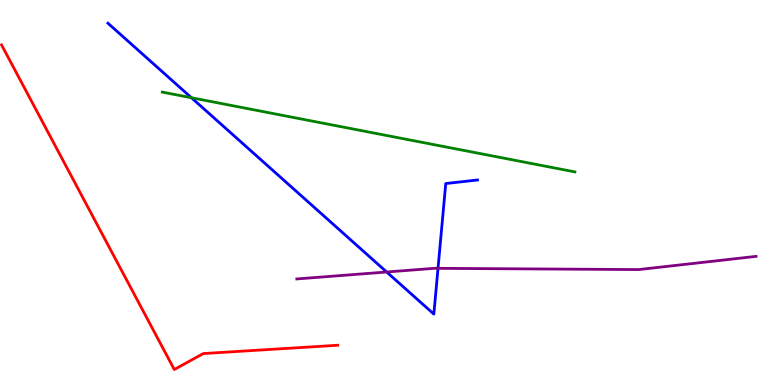[{'lines': ['blue', 'red'], 'intersections': []}, {'lines': ['green', 'red'], 'intersections': []}, {'lines': ['purple', 'red'], 'intersections': []}, {'lines': ['blue', 'green'], 'intersections': [{'x': 2.47, 'y': 7.46}]}, {'lines': ['blue', 'purple'], 'intersections': [{'x': 4.99, 'y': 2.94}, {'x': 5.65, 'y': 3.03}]}, {'lines': ['green', 'purple'], 'intersections': []}]